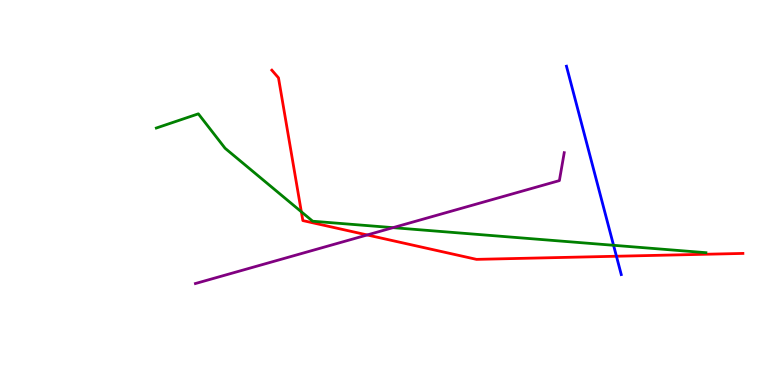[{'lines': ['blue', 'red'], 'intersections': [{'x': 7.95, 'y': 3.34}]}, {'lines': ['green', 'red'], 'intersections': [{'x': 3.89, 'y': 4.5}]}, {'lines': ['purple', 'red'], 'intersections': [{'x': 4.74, 'y': 3.9}]}, {'lines': ['blue', 'green'], 'intersections': [{'x': 7.92, 'y': 3.63}]}, {'lines': ['blue', 'purple'], 'intersections': []}, {'lines': ['green', 'purple'], 'intersections': [{'x': 5.07, 'y': 4.09}]}]